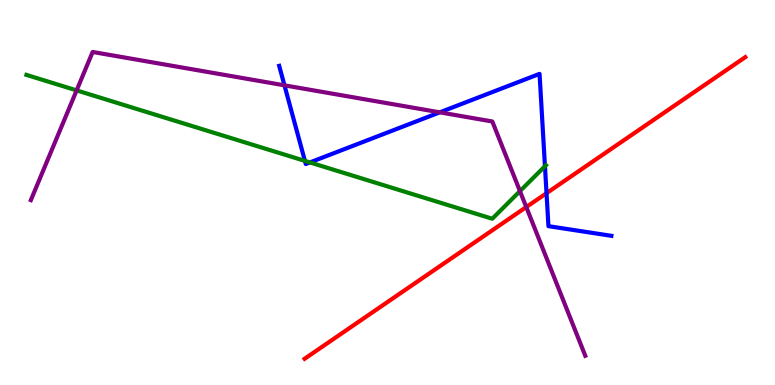[{'lines': ['blue', 'red'], 'intersections': [{'x': 7.05, 'y': 4.98}]}, {'lines': ['green', 'red'], 'intersections': []}, {'lines': ['purple', 'red'], 'intersections': [{'x': 6.79, 'y': 4.62}]}, {'lines': ['blue', 'green'], 'intersections': [{'x': 3.93, 'y': 5.82}, {'x': 4.0, 'y': 5.78}, {'x': 7.03, 'y': 5.68}]}, {'lines': ['blue', 'purple'], 'intersections': [{'x': 3.67, 'y': 7.78}, {'x': 5.67, 'y': 7.08}]}, {'lines': ['green', 'purple'], 'intersections': [{'x': 0.989, 'y': 7.65}, {'x': 6.71, 'y': 5.04}]}]